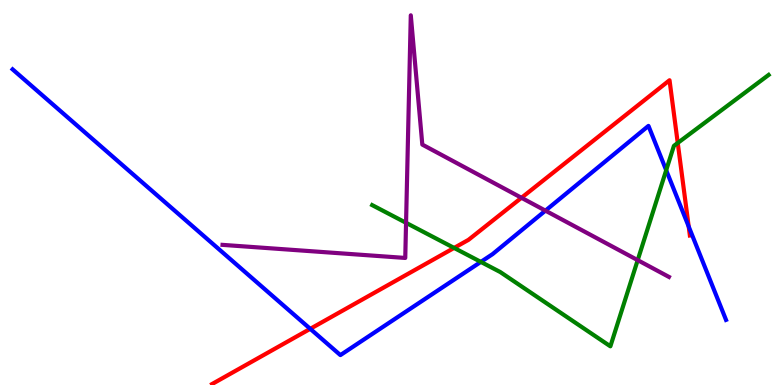[{'lines': ['blue', 'red'], 'intersections': [{'x': 4.0, 'y': 1.46}, {'x': 8.89, 'y': 4.12}]}, {'lines': ['green', 'red'], 'intersections': [{'x': 5.86, 'y': 3.56}, {'x': 8.75, 'y': 6.29}]}, {'lines': ['purple', 'red'], 'intersections': [{'x': 6.73, 'y': 4.86}]}, {'lines': ['blue', 'green'], 'intersections': [{'x': 6.2, 'y': 3.2}, {'x': 8.6, 'y': 5.58}]}, {'lines': ['blue', 'purple'], 'intersections': [{'x': 7.04, 'y': 4.53}]}, {'lines': ['green', 'purple'], 'intersections': [{'x': 5.24, 'y': 4.21}, {'x': 8.23, 'y': 3.24}]}]